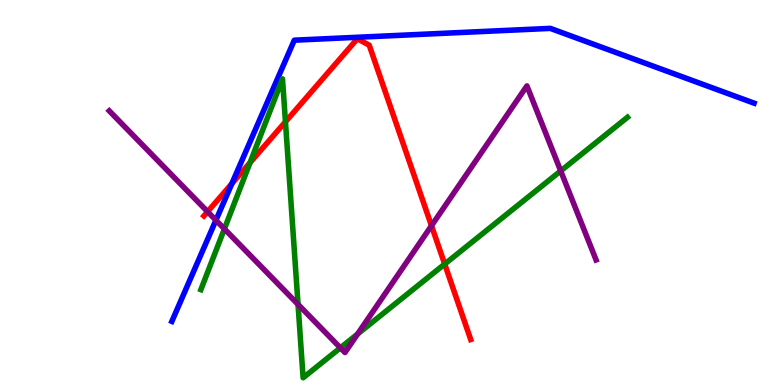[{'lines': ['blue', 'red'], 'intersections': [{'x': 2.99, 'y': 5.23}]}, {'lines': ['green', 'red'], 'intersections': [{'x': 3.23, 'y': 5.77}, {'x': 3.68, 'y': 6.84}, {'x': 5.74, 'y': 3.14}]}, {'lines': ['purple', 'red'], 'intersections': [{'x': 2.68, 'y': 4.5}, {'x': 5.57, 'y': 4.14}]}, {'lines': ['blue', 'green'], 'intersections': []}, {'lines': ['blue', 'purple'], 'intersections': [{'x': 2.79, 'y': 4.28}]}, {'lines': ['green', 'purple'], 'intersections': [{'x': 2.9, 'y': 4.05}, {'x': 3.85, 'y': 2.09}, {'x': 4.39, 'y': 0.965}, {'x': 4.61, 'y': 1.32}, {'x': 7.23, 'y': 5.56}]}]